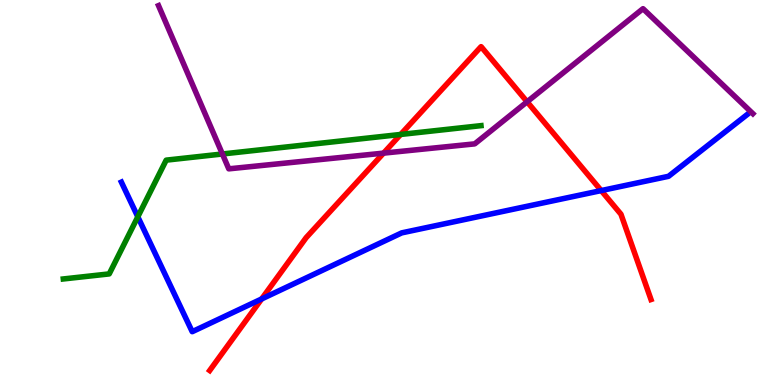[{'lines': ['blue', 'red'], 'intersections': [{'x': 3.38, 'y': 2.24}, {'x': 7.76, 'y': 5.05}]}, {'lines': ['green', 'red'], 'intersections': [{'x': 5.17, 'y': 6.51}]}, {'lines': ['purple', 'red'], 'intersections': [{'x': 4.95, 'y': 6.02}, {'x': 6.8, 'y': 7.36}]}, {'lines': ['blue', 'green'], 'intersections': [{'x': 1.78, 'y': 4.37}]}, {'lines': ['blue', 'purple'], 'intersections': []}, {'lines': ['green', 'purple'], 'intersections': [{'x': 2.87, 'y': 6.0}]}]